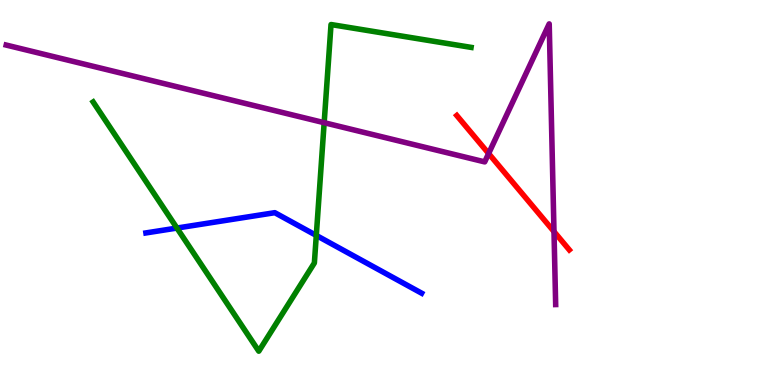[{'lines': ['blue', 'red'], 'intersections': []}, {'lines': ['green', 'red'], 'intersections': []}, {'lines': ['purple', 'red'], 'intersections': [{'x': 6.3, 'y': 6.01}, {'x': 7.15, 'y': 3.98}]}, {'lines': ['blue', 'green'], 'intersections': [{'x': 2.28, 'y': 4.08}, {'x': 4.08, 'y': 3.88}]}, {'lines': ['blue', 'purple'], 'intersections': []}, {'lines': ['green', 'purple'], 'intersections': [{'x': 4.18, 'y': 6.81}]}]